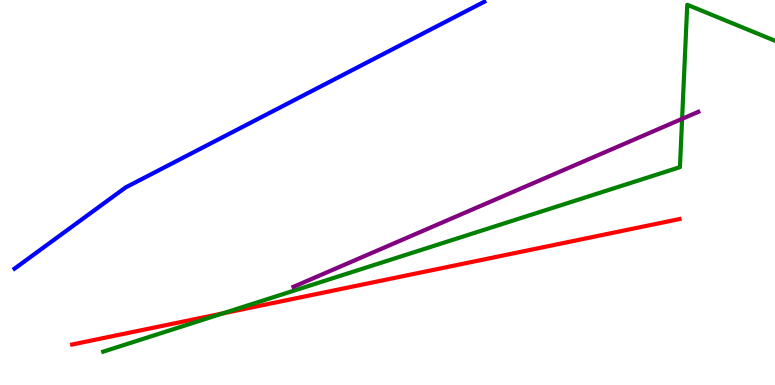[{'lines': ['blue', 'red'], 'intersections': []}, {'lines': ['green', 'red'], 'intersections': [{'x': 2.88, 'y': 1.86}]}, {'lines': ['purple', 'red'], 'intersections': []}, {'lines': ['blue', 'green'], 'intersections': []}, {'lines': ['blue', 'purple'], 'intersections': []}, {'lines': ['green', 'purple'], 'intersections': [{'x': 8.8, 'y': 6.91}]}]